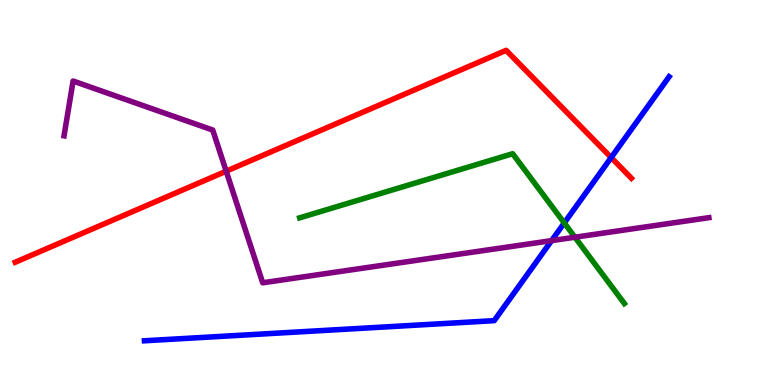[{'lines': ['blue', 'red'], 'intersections': [{'x': 7.89, 'y': 5.91}]}, {'lines': ['green', 'red'], 'intersections': []}, {'lines': ['purple', 'red'], 'intersections': [{'x': 2.92, 'y': 5.55}]}, {'lines': ['blue', 'green'], 'intersections': [{'x': 7.28, 'y': 4.21}]}, {'lines': ['blue', 'purple'], 'intersections': [{'x': 7.12, 'y': 3.75}]}, {'lines': ['green', 'purple'], 'intersections': [{'x': 7.42, 'y': 3.84}]}]